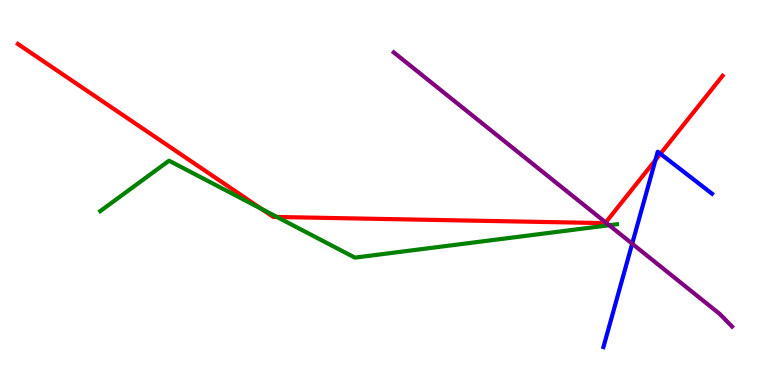[{'lines': ['blue', 'red'], 'intersections': [{'x': 8.46, 'y': 5.84}, {'x': 8.52, 'y': 6.01}]}, {'lines': ['green', 'red'], 'intersections': [{'x': 3.37, 'y': 4.57}, {'x': 3.57, 'y': 4.36}]}, {'lines': ['purple', 'red'], 'intersections': [{'x': 7.82, 'y': 4.22}]}, {'lines': ['blue', 'green'], 'intersections': []}, {'lines': ['blue', 'purple'], 'intersections': [{'x': 8.16, 'y': 3.67}]}, {'lines': ['green', 'purple'], 'intersections': [{'x': 7.86, 'y': 4.15}]}]